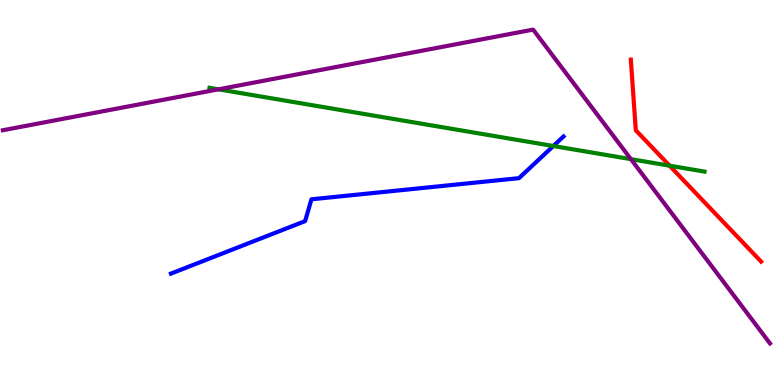[{'lines': ['blue', 'red'], 'intersections': []}, {'lines': ['green', 'red'], 'intersections': [{'x': 8.64, 'y': 5.7}]}, {'lines': ['purple', 'red'], 'intersections': []}, {'lines': ['blue', 'green'], 'intersections': [{'x': 7.14, 'y': 6.21}]}, {'lines': ['blue', 'purple'], 'intersections': []}, {'lines': ['green', 'purple'], 'intersections': [{'x': 2.82, 'y': 7.68}, {'x': 8.14, 'y': 5.87}]}]